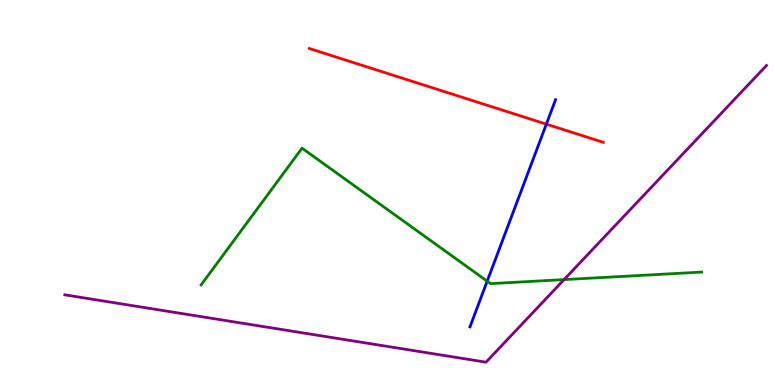[{'lines': ['blue', 'red'], 'intersections': [{'x': 7.05, 'y': 6.78}]}, {'lines': ['green', 'red'], 'intersections': []}, {'lines': ['purple', 'red'], 'intersections': []}, {'lines': ['blue', 'green'], 'intersections': [{'x': 6.29, 'y': 2.7}]}, {'lines': ['blue', 'purple'], 'intersections': []}, {'lines': ['green', 'purple'], 'intersections': [{'x': 7.28, 'y': 2.74}]}]